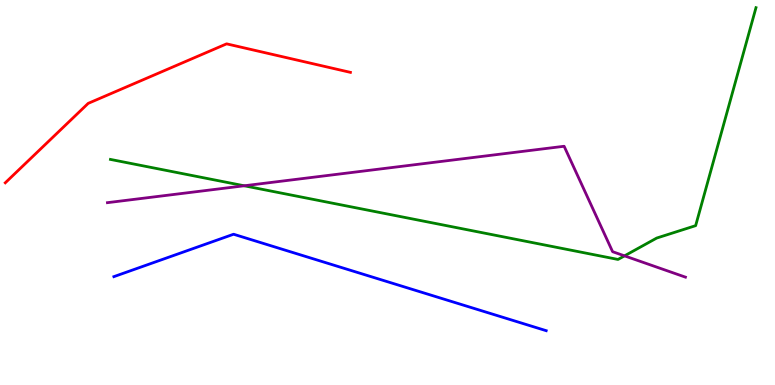[{'lines': ['blue', 'red'], 'intersections': []}, {'lines': ['green', 'red'], 'intersections': []}, {'lines': ['purple', 'red'], 'intersections': []}, {'lines': ['blue', 'green'], 'intersections': []}, {'lines': ['blue', 'purple'], 'intersections': []}, {'lines': ['green', 'purple'], 'intersections': [{'x': 3.15, 'y': 5.17}, {'x': 8.06, 'y': 3.35}]}]